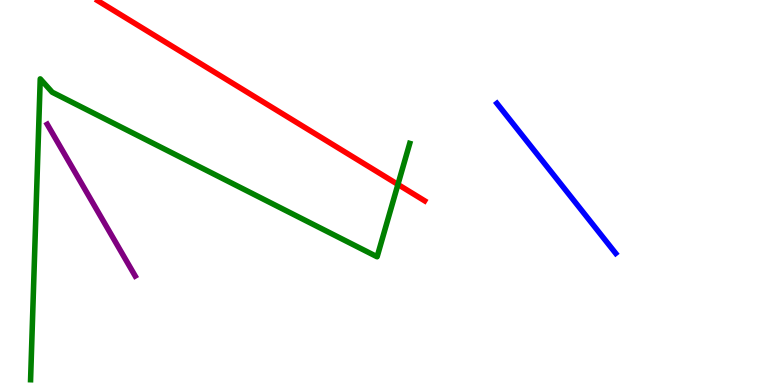[{'lines': ['blue', 'red'], 'intersections': []}, {'lines': ['green', 'red'], 'intersections': [{'x': 5.13, 'y': 5.21}]}, {'lines': ['purple', 'red'], 'intersections': []}, {'lines': ['blue', 'green'], 'intersections': []}, {'lines': ['blue', 'purple'], 'intersections': []}, {'lines': ['green', 'purple'], 'intersections': []}]